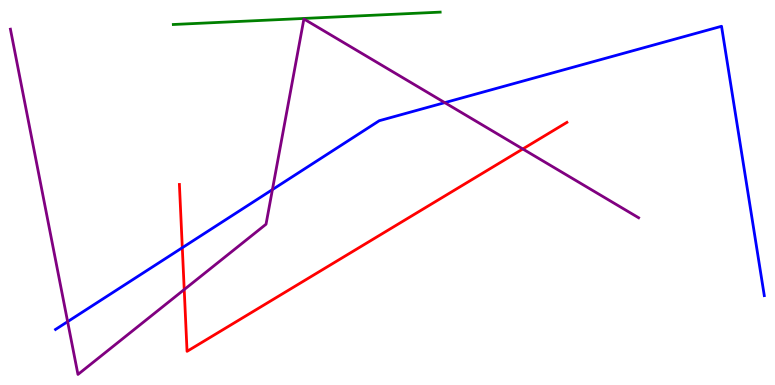[{'lines': ['blue', 'red'], 'intersections': [{'x': 2.35, 'y': 3.57}]}, {'lines': ['green', 'red'], 'intersections': []}, {'lines': ['purple', 'red'], 'intersections': [{'x': 2.38, 'y': 2.48}, {'x': 6.75, 'y': 6.13}]}, {'lines': ['blue', 'green'], 'intersections': []}, {'lines': ['blue', 'purple'], 'intersections': [{'x': 0.873, 'y': 1.65}, {'x': 3.52, 'y': 5.08}, {'x': 5.74, 'y': 7.33}]}, {'lines': ['green', 'purple'], 'intersections': []}]